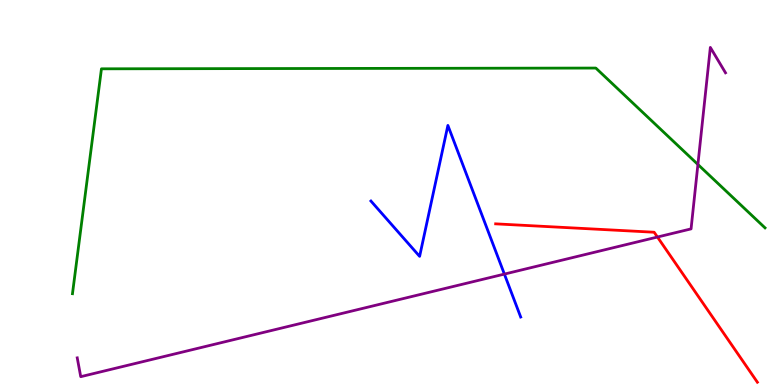[{'lines': ['blue', 'red'], 'intersections': []}, {'lines': ['green', 'red'], 'intersections': []}, {'lines': ['purple', 'red'], 'intersections': [{'x': 8.48, 'y': 3.84}]}, {'lines': ['blue', 'green'], 'intersections': []}, {'lines': ['blue', 'purple'], 'intersections': [{'x': 6.51, 'y': 2.88}]}, {'lines': ['green', 'purple'], 'intersections': [{'x': 9.01, 'y': 5.73}]}]